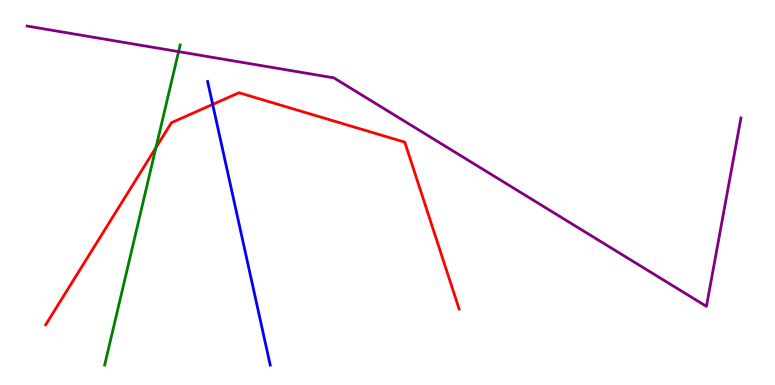[{'lines': ['blue', 'red'], 'intersections': [{'x': 2.74, 'y': 7.29}]}, {'lines': ['green', 'red'], 'intersections': [{'x': 2.01, 'y': 6.16}]}, {'lines': ['purple', 'red'], 'intersections': []}, {'lines': ['blue', 'green'], 'intersections': []}, {'lines': ['blue', 'purple'], 'intersections': []}, {'lines': ['green', 'purple'], 'intersections': [{'x': 2.3, 'y': 8.66}]}]